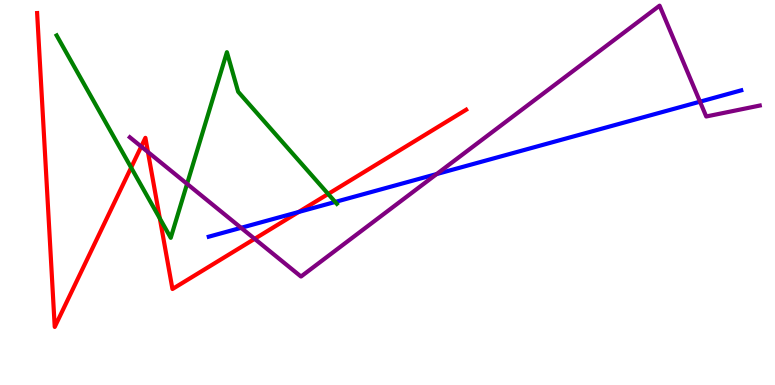[{'lines': ['blue', 'red'], 'intersections': [{'x': 3.85, 'y': 4.49}]}, {'lines': ['green', 'red'], 'intersections': [{'x': 1.69, 'y': 5.65}, {'x': 2.06, 'y': 4.33}, {'x': 4.23, 'y': 4.96}]}, {'lines': ['purple', 'red'], 'intersections': [{'x': 1.82, 'y': 6.19}, {'x': 1.91, 'y': 6.05}, {'x': 3.29, 'y': 3.8}]}, {'lines': ['blue', 'green'], 'intersections': [{'x': 4.33, 'y': 4.75}]}, {'lines': ['blue', 'purple'], 'intersections': [{'x': 3.11, 'y': 4.08}, {'x': 5.63, 'y': 5.48}, {'x': 9.03, 'y': 7.36}]}, {'lines': ['green', 'purple'], 'intersections': [{'x': 2.41, 'y': 5.22}]}]